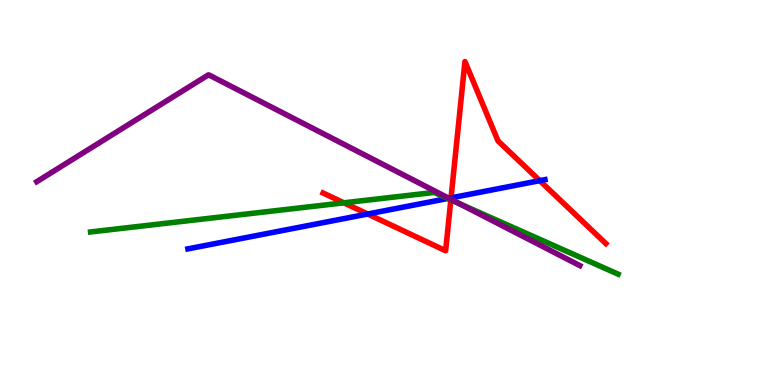[{'lines': ['blue', 'red'], 'intersections': [{'x': 4.74, 'y': 4.44}, {'x': 5.82, 'y': 4.86}, {'x': 6.96, 'y': 5.31}]}, {'lines': ['green', 'red'], 'intersections': [{'x': 4.44, 'y': 4.73}, {'x': 5.82, 'y': 4.81}]}, {'lines': ['purple', 'red'], 'intersections': [{'x': 5.82, 'y': 4.82}]}, {'lines': ['blue', 'green'], 'intersections': [{'x': 5.78, 'y': 4.84}]}, {'lines': ['blue', 'purple'], 'intersections': [{'x': 5.79, 'y': 4.85}]}, {'lines': ['green', 'purple'], 'intersections': [{'x': 5.92, 'y': 4.72}]}]